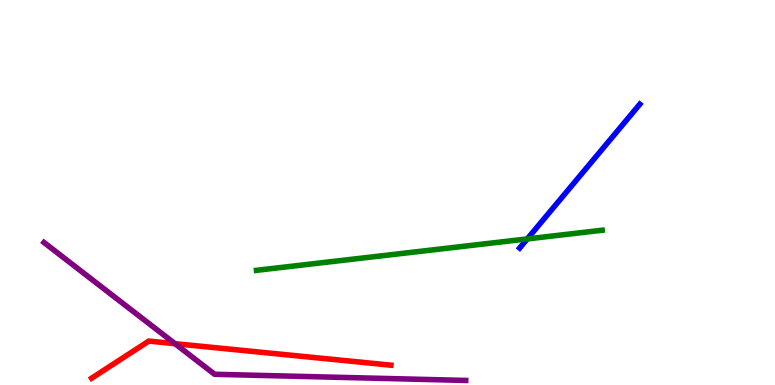[{'lines': ['blue', 'red'], 'intersections': []}, {'lines': ['green', 'red'], 'intersections': []}, {'lines': ['purple', 'red'], 'intersections': [{'x': 2.26, 'y': 1.07}]}, {'lines': ['blue', 'green'], 'intersections': [{'x': 6.8, 'y': 3.79}]}, {'lines': ['blue', 'purple'], 'intersections': []}, {'lines': ['green', 'purple'], 'intersections': []}]